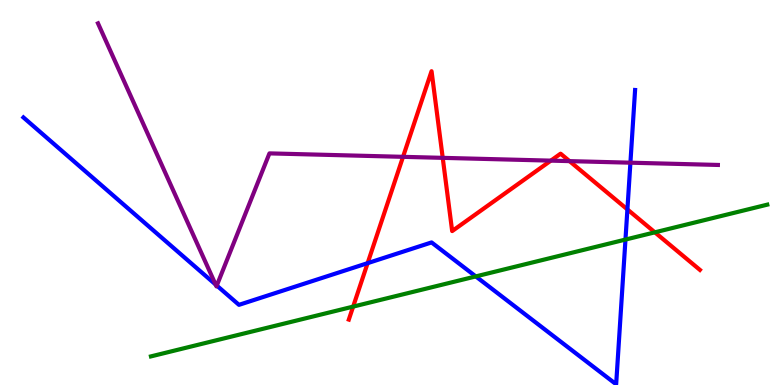[{'lines': ['blue', 'red'], 'intersections': [{'x': 4.74, 'y': 3.16}, {'x': 8.1, 'y': 4.56}]}, {'lines': ['green', 'red'], 'intersections': [{'x': 4.56, 'y': 2.04}, {'x': 8.45, 'y': 3.97}]}, {'lines': ['purple', 'red'], 'intersections': [{'x': 5.2, 'y': 5.93}, {'x': 5.71, 'y': 5.9}, {'x': 7.11, 'y': 5.83}, {'x': 7.35, 'y': 5.82}]}, {'lines': ['blue', 'green'], 'intersections': [{'x': 6.14, 'y': 2.82}, {'x': 8.07, 'y': 3.78}]}, {'lines': ['blue', 'purple'], 'intersections': [{'x': 2.78, 'y': 2.61}, {'x': 2.8, 'y': 2.58}, {'x': 8.13, 'y': 5.77}]}, {'lines': ['green', 'purple'], 'intersections': []}]